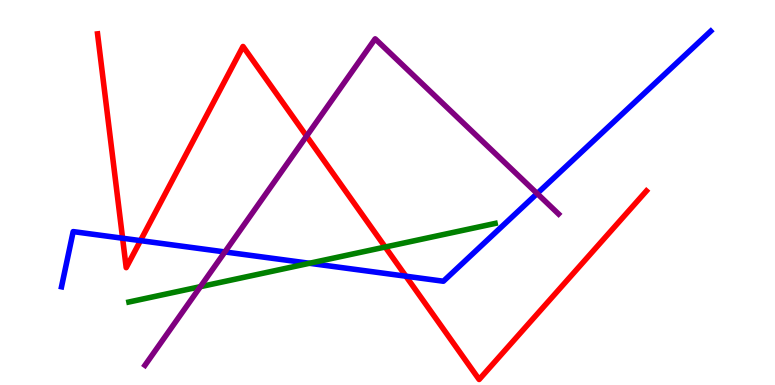[{'lines': ['blue', 'red'], 'intersections': [{'x': 1.58, 'y': 3.81}, {'x': 1.81, 'y': 3.75}, {'x': 5.24, 'y': 2.83}]}, {'lines': ['green', 'red'], 'intersections': [{'x': 4.97, 'y': 3.58}]}, {'lines': ['purple', 'red'], 'intersections': [{'x': 3.96, 'y': 6.46}]}, {'lines': ['blue', 'green'], 'intersections': [{'x': 3.99, 'y': 3.16}]}, {'lines': ['blue', 'purple'], 'intersections': [{'x': 2.9, 'y': 3.46}, {'x': 6.93, 'y': 4.97}]}, {'lines': ['green', 'purple'], 'intersections': [{'x': 2.59, 'y': 2.55}]}]